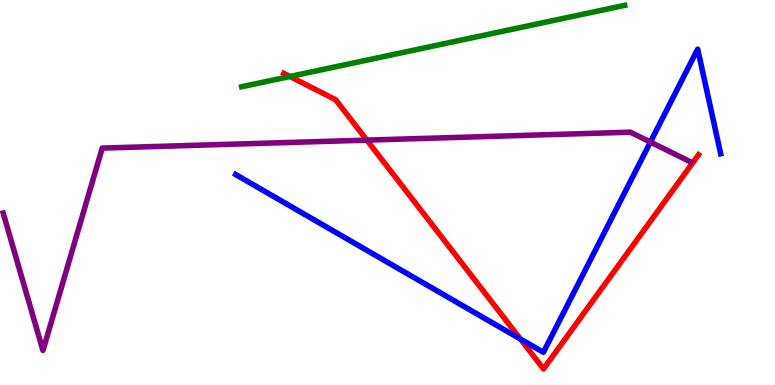[{'lines': ['blue', 'red'], 'intersections': [{'x': 6.71, 'y': 1.19}]}, {'lines': ['green', 'red'], 'intersections': [{'x': 3.74, 'y': 8.01}]}, {'lines': ['purple', 'red'], 'intersections': [{'x': 4.73, 'y': 6.36}]}, {'lines': ['blue', 'green'], 'intersections': []}, {'lines': ['blue', 'purple'], 'intersections': [{'x': 8.39, 'y': 6.31}]}, {'lines': ['green', 'purple'], 'intersections': []}]